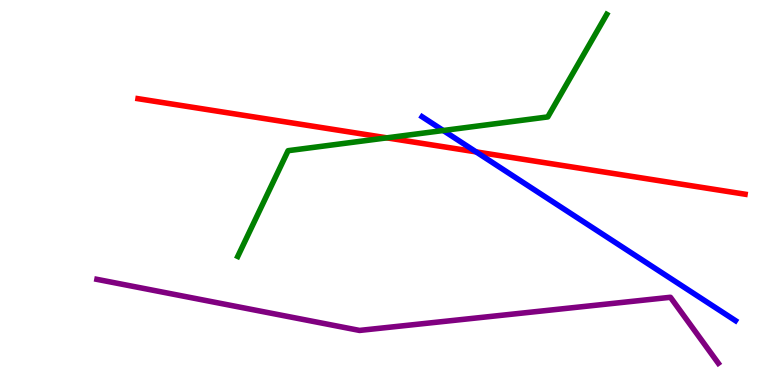[{'lines': ['blue', 'red'], 'intersections': [{'x': 6.14, 'y': 6.05}]}, {'lines': ['green', 'red'], 'intersections': [{'x': 4.99, 'y': 6.42}]}, {'lines': ['purple', 'red'], 'intersections': []}, {'lines': ['blue', 'green'], 'intersections': [{'x': 5.72, 'y': 6.61}]}, {'lines': ['blue', 'purple'], 'intersections': []}, {'lines': ['green', 'purple'], 'intersections': []}]